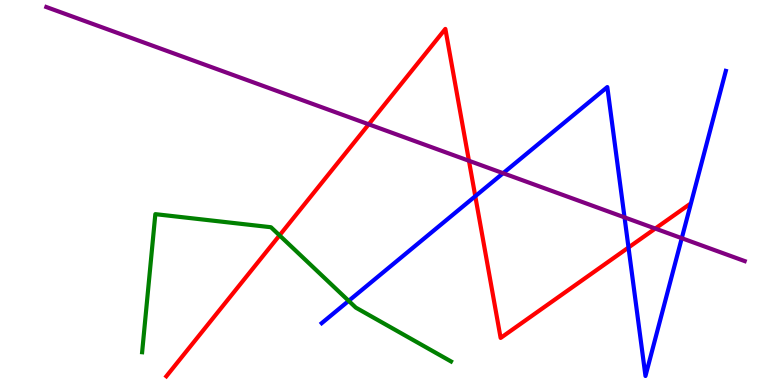[{'lines': ['blue', 'red'], 'intersections': [{'x': 6.13, 'y': 4.9}, {'x': 8.11, 'y': 3.57}]}, {'lines': ['green', 'red'], 'intersections': [{'x': 3.61, 'y': 3.89}]}, {'lines': ['purple', 'red'], 'intersections': [{'x': 4.76, 'y': 6.77}, {'x': 6.05, 'y': 5.82}, {'x': 8.46, 'y': 4.06}]}, {'lines': ['blue', 'green'], 'intersections': [{'x': 4.5, 'y': 2.19}]}, {'lines': ['blue', 'purple'], 'intersections': [{'x': 6.49, 'y': 5.5}, {'x': 8.06, 'y': 4.35}, {'x': 8.8, 'y': 3.81}]}, {'lines': ['green', 'purple'], 'intersections': []}]